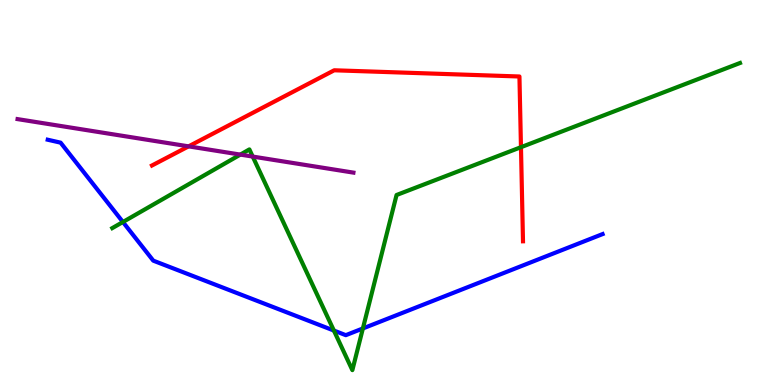[{'lines': ['blue', 'red'], 'intersections': []}, {'lines': ['green', 'red'], 'intersections': [{'x': 6.72, 'y': 6.18}]}, {'lines': ['purple', 'red'], 'intersections': [{'x': 2.43, 'y': 6.2}]}, {'lines': ['blue', 'green'], 'intersections': [{'x': 1.59, 'y': 4.23}, {'x': 4.31, 'y': 1.41}, {'x': 4.68, 'y': 1.47}]}, {'lines': ['blue', 'purple'], 'intersections': []}, {'lines': ['green', 'purple'], 'intersections': [{'x': 3.1, 'y': 5.98}, {'x': 3.26, 'y': 5.93}]}]